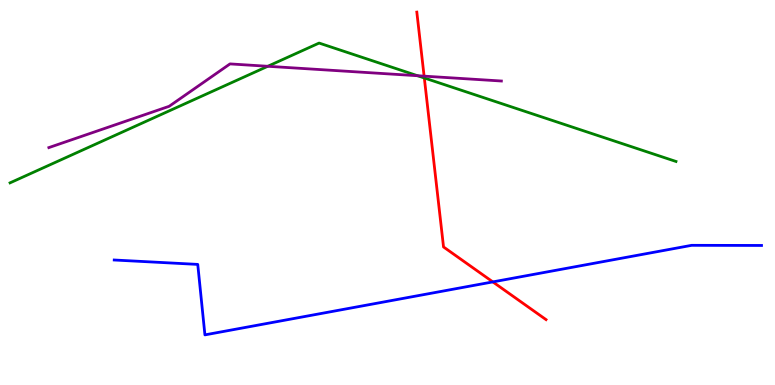[{'lines': ['blue', 'red'], 'intersections': [{'x': 6.36, 'y': 2.68}]}, {'lines': ['green', 'red'], 'intersections': [{'x': 5.48, 'y': 7.97}]}, {'lines': ['purple', 'red'], 'intersections': [{'x': 5.47, 'y': 8.02}]}, {'lines': ['blue', 'green'], 'intersections': []}, {'lines': ['blue', 'purple'], 'intersections': []}, {'lines': ['green', 'purple'], 'intersections': [{'x': 3.46, 'y': 8.28}, {'x': 5.39, 'y': 8.03}]}]